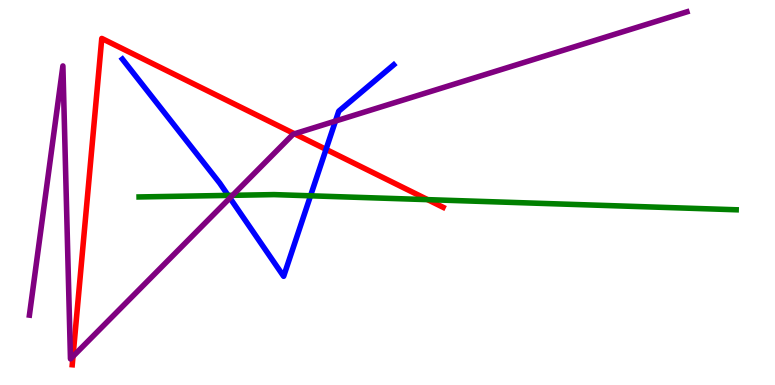[{'lines': ['blue', 'red'], 'intersections': [{'x': 4.21, 'y': 6.12}]}, {'lines': ['green', 'red'], 'intersections': [{'x': 5.52, 'y': 4.81}]}, {'lines': ['purple', 'red'], 'intersections': [{'x': 0.942, 'y': 0.744}, {'x': 3.8, 'y': 6.52}]}, {'lines': ['blue', 'green'], 'intersections': [{'x': 2.94, 'y': 4.92}, {'x': 4.01, 'y': 4.91}]}, {'lines': ['blue', 'purple'], 'intersections': [{'x': 2.97, 'y': 4.86}, {'x': 4.33, 'y': 6.86}]}, {'lines': ['green', 'purple'], 'intersections': [{'x': 3.0, 'y': 4.93}]}]